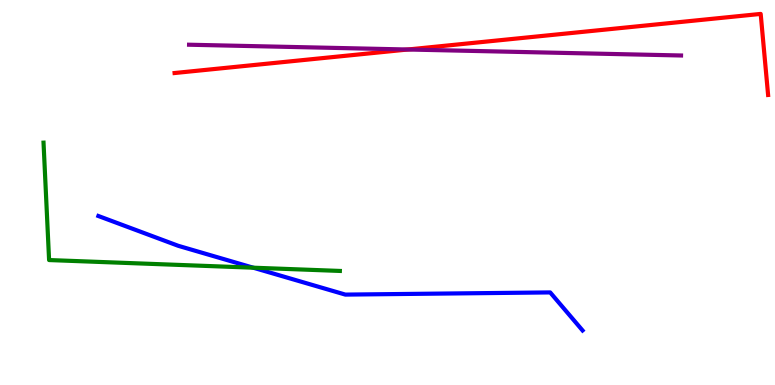[{'lines': ['blue', 'red'], 'intersections': []}, {'lines': ['green', 'red'], 'intersections': []}, {'lines': ['purple', 'red'], 'intersections': [{'x': 5.26, 'y': 8.71}]}, {'lines': ['blue', 'green'], 'intersections': [{'x': 3.27, 'y': 3.05}]}, {'lines': ['blue', 'purple'], 'intersections': []}, {'lines': ['green', 'purple'], 'intersections': []}]